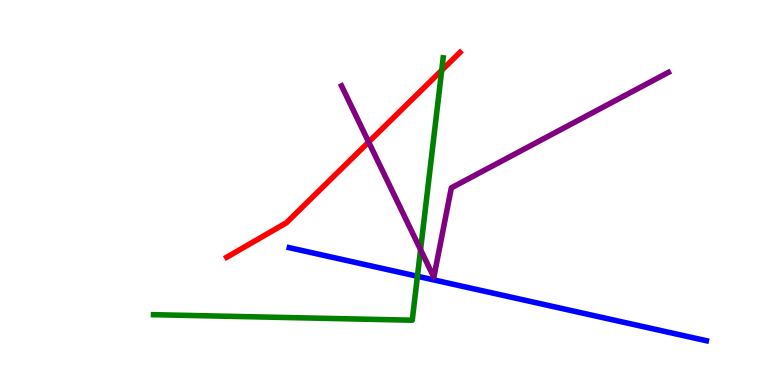[{'lines': ['blue', 'red'], 'intersections': []}, {'lines': ['green', 'red'], 'intersections': [{'x': 5.7, 'y': 8.17}]}, {'lines': ['purple', 'red'], 'intersections': [{'x': 4.76, 'y': 6.31}]}, {'lines': ['blue', 'green'], 'intersections': [{'x': 5.39, 'y': 2.82}]}, {'lines': ['blue', 'purple'], 'intersections': []}, {'lines': ['green', 'purple'], 'intersections': [{'x': 5.43, 'y': 3.52}]}]